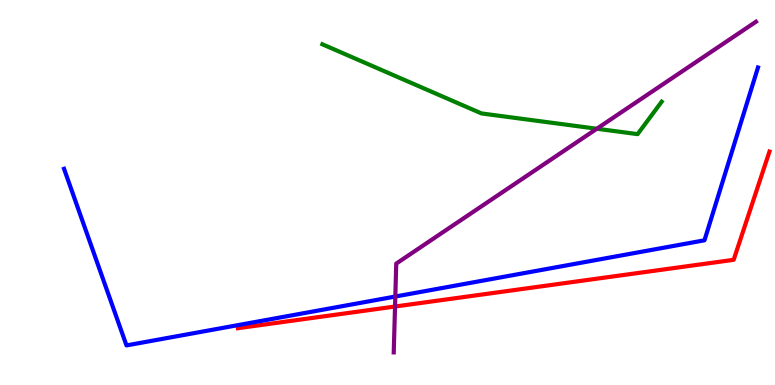[{'lines': ['blue', 'red'], 'intersections': []}, {'lines': ['green', 'red'], 'intersections': []}, {'lines': ['purple', 'red'], 'intersections': [{'x': 5.1, 'y': 2.04}]}, {'lines': ['blue', 'green'], 'intersections': []}, {'lines': ['blue', 'purple'], 'intersections': [{'x': 5.1, 'y': 2.3}]}, {'lines': ['green', 'purple'], 'intersections': [{'x': 7.7, 'y': 6.66}]}]